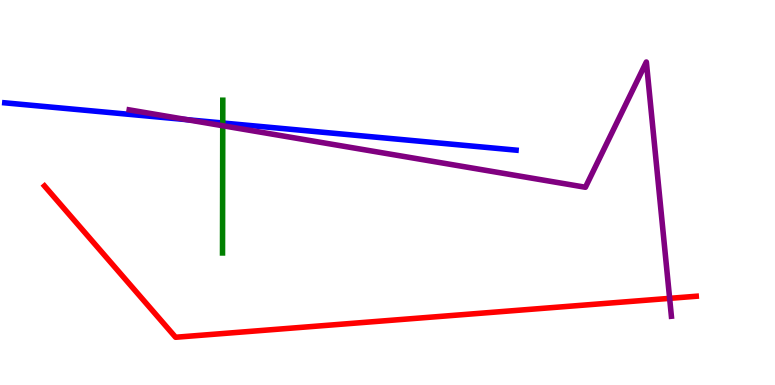[{'lines': ['blue', 'red'], 'intersections': []}, {'lines': ['green', 'red'], 'intersections': []}, {'lines': ['purple', 'red'], 'intersections': [{'x': 8.64, 'y': 2.25}]}, {'lines': ['blue', 'green'], 'intersections': [{'x': 2.87, 'y': 6.81}]}, {'lines': ['blue', 'purple'], 'intersections': [{'x': 2.41, 'y': 6.89}]}, {'lines': ['green', 'purple'], 'intersections': [{'x': 2.87, 'y': 6.73}]}]